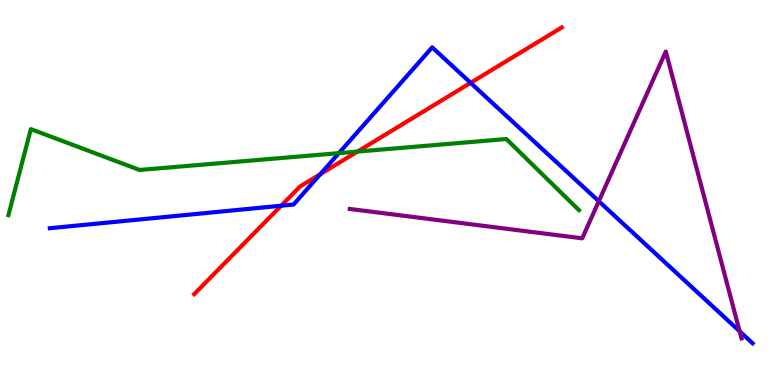[{'lines': ['blue', 'red'], 'intersections': [{'x': 3.63, 'y': 4.66}, {'x': 4.13, 'y': 5.48}, {'x': 6.07, 'y': 7.85}]}, {'lines': ['green', 'red'], 'intersections': [{'x': 4.61, 'y': 6.06}]}, {'lines': ['purple', 'red'], 'intersections': []}, {'lines': ['blue', 'green'], 'intersections': [{'x': 4.37, 'y': 6.02}]}, {'lines': ['blue', 'purple'], 'intersections': [{'x': 7.73, 'y': 4.77}, {'x': 9.54, 'y': 1.4}]}, {'lines': ['green', 'purple'], 'intersections': []}]